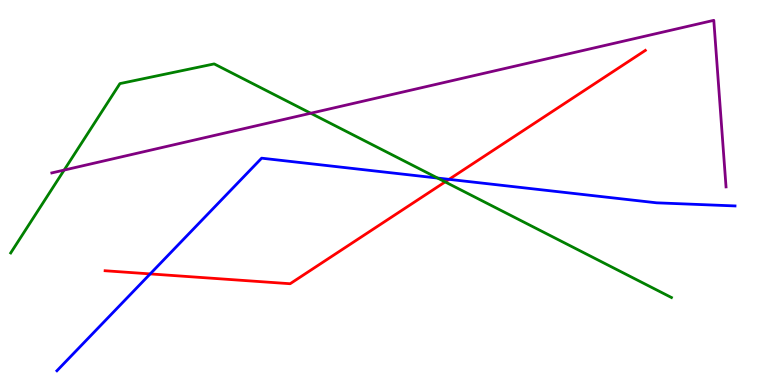[{'lines': ['blue', 'red'], 'intersections': [{'x': 1.94, 'y': 2.89}, {'x': 5.79, 'y': 5.34}]}, {'lines': ['green', 'red'], 'intersections': [{'x': 5.74, 'y': 5.28}]}, {'lines': ['purple', 'red'], 'intersections': []}, {'lines': ['blue', 'green'], 'intersections': [{'x': 5.65, 'y': 5.37}]}, {'lines': ['blue', 'purple'], 'intersections': []}, {'lines': ['green', 'purple'], 'intersections': [{'x': 0.828, 'y': 5.58}, {'x': 4.01, 'y': 7.06}]}]